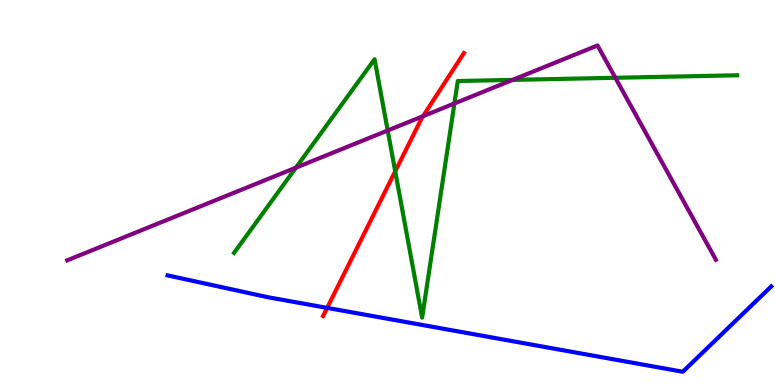[{'lines': ['blue', 'red'], 'intersections': [{'x': 4.22, 'y': 2.0}]}, {'lines': ['green', 'red'], 'intersections': [{'x': 5.1, 'y': 5.55}]}, {'lines': ['purple', 'red'], 'intersections': [{'x': 5.46, 'y': 6.98}]}, {'lines': ['blue', 'green'], 'intersections': []}, {'lines': ['blue', 'purple'], 'intersections': []}, {'lines': ['green', 'purple'], 'intersections': [{'x': 3.82, 'y': 5.64}, {'x': 5.0, 'y': 6.61}, {'x': 5.86, 'y': 7.31}, {'x': 6.61, 'y': 7.92}, {'x': 7.94, 'y': 7.98}]}]